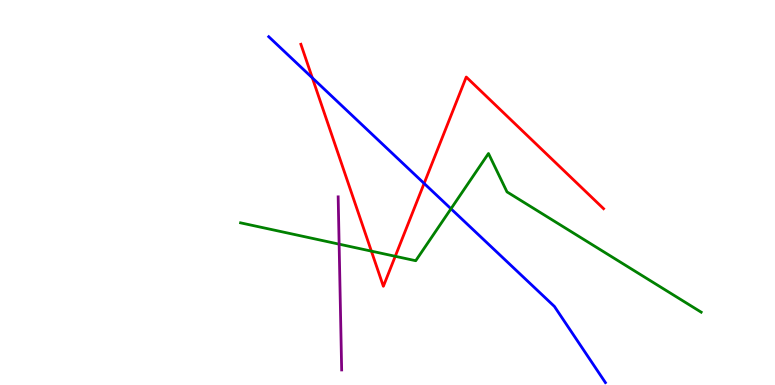[{'lines': ['blue', 'red'], 'intersections': [{'x': 4.03, 'y': 7.98}, {'x': 5.47, 'y': 5.24}]}, {'lines': ['green', 'red'], 'intersections': [{'x': 4.79, 'y': 3.48}, {'x': 5.1, 'y': 3.34}]}, {'lines': ['purple', 'red'], 'intersections': []}, {'lines': ['blue', 'green'], 'intersections': [{'x': 5.82, 'y': 4.58}]}, {'lines': ['blue', 'purple'], 'intersections': []}, {'lines': ['green', 'purple'], 'intersections': [{'x': 4.38, 'y': 3.66}]}]